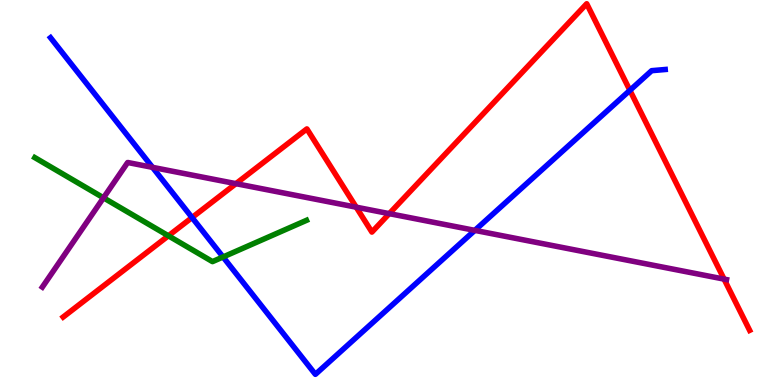[{'lines': ['blue', 'red'], 'intersections': [{'x': 2.48, 'y': 4.35}, {'x': 8.13, 'y': 7.65}]}, {'lines': ['green', 'red'], 'intersections': [{'x': 2.17, 'y': 3.88}]}, {'lines': ['purple', 'red'], 'intersections': [{'x': 3.04, 'y': 5.23}, {'x': 4.6, 'y': 4.62}, {'x': 5.02, 'y': 4.45}, {'x': 9.34, 'y': 2.75}]}, {'lines': ['blue', 'green'], 'intersections': [{'x': 2.88, 'y': 3.33}]}, {'lines': ['blue', 'purple'], 'intersections': [{'x': 1.97, 'y': 5.65}, {'x': 6.13, 'y': 4.02}]}, {'lines': ['green', 'purple'], 'intersections': [{'x': 1.34, 'y': 4.86}]}]